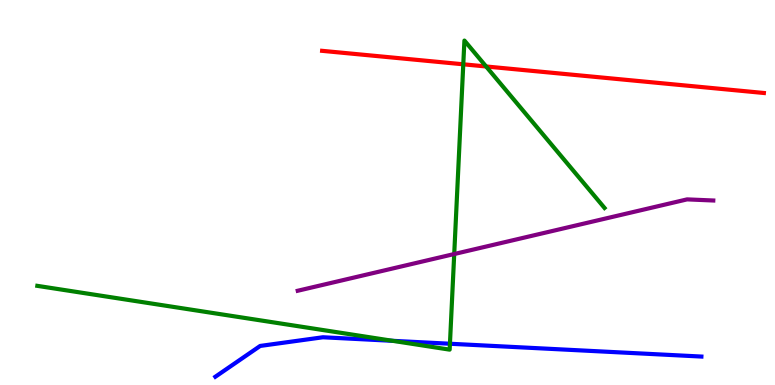[{'lines': ['blue', 'red'], 'intersections': []}, {'lines': ['green', 'red'], 'intersections': [{'x': 5.98, 'y': 8.33}, {'x': 6.27, 'y': 8.27}]}, {'lines': ['purple', 'red'], 'intersections': []}, {'lines': ['blue', 'green'], 'intersections': [{'x': 5.07, 'y': 1.15}, {'x': 5.81, 'y': 1.07}]}, {'lines': ['blue', 'purple'], 'intersections': []}, {'lines': ['green', 'purple'], 'intersections': [{'x': 5.86, 'y': 3.4}]}]